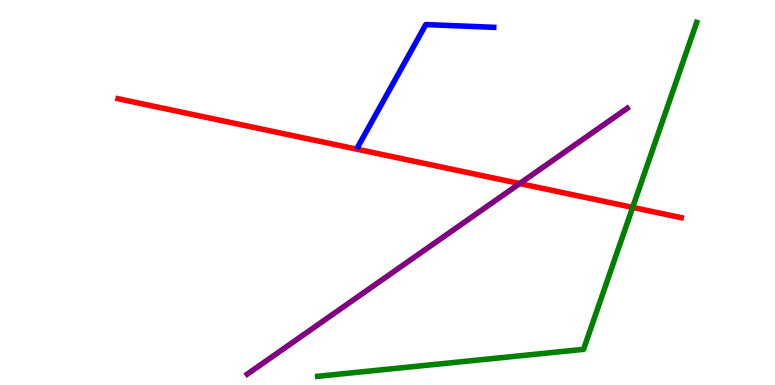[{'lines': ['blue', 'red'], 'intersections': []}, {'lines': ['green', 'red'], 'intersections': [{'x': 8.16, 'y': 4.61}]}, {'lines': ['purple', 'red'], 'intersections': [{'x': 6.71, 'y': 5.23}]}, {'lines': ['blue', 'green'], 'intersections': []}, {'lines': ['blue', 'purple'], 'intersections': []}, {'lines': ['green', 'purple'], 'intersections': []}]